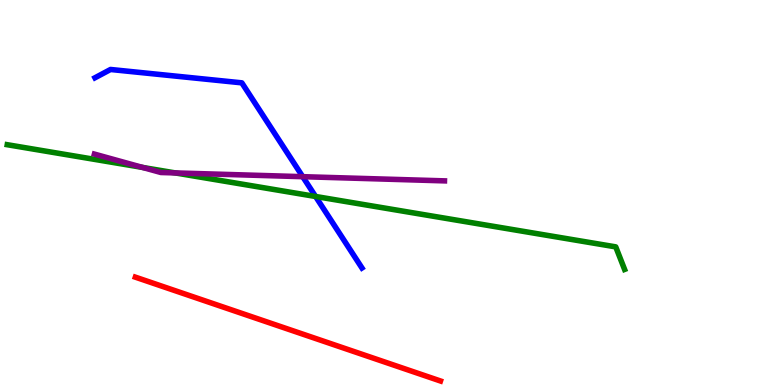[{'lines': ['blue', 'red'], 'intersections': []}, {'lines': ['green', 'red'], 'intersections': []}, {'lines': ['purple', 'red'], 'intersections': []}, {'lines': ['blue', 'green'], 'intersections': [{'x': 4.07, 'y': 4.9}]}, {'lines': ['blue', 'purple'], 'intersections': [{'x': 3.91, 'y': 5.41}]}, {'lines': ['green', 'purple'], 'intersections': [{'x': 1.84, 'y': 5.65}, {'x': 2.26, 'y': 5.51}]}]